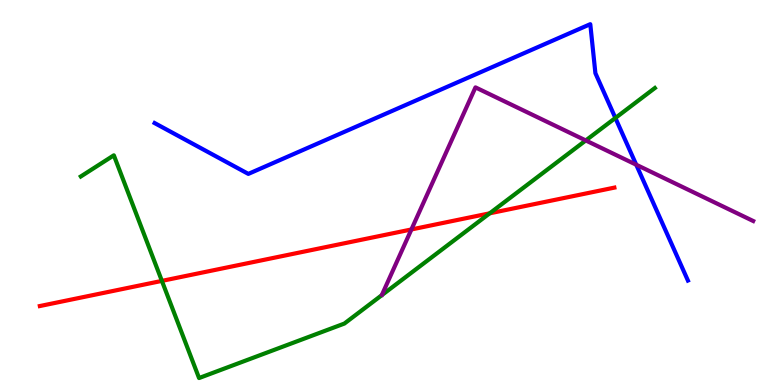[{'lines': ['blue', 'red'], 'intersections': []}, {'lines': ['green', 'red'], 'intersections': [{'x': 2.09, 'y': 2.7}, {'x': 6.32, 'y': 4.46}]}, {'lines': ['purple', 'red'], 'intersections': [{'x': 5.31, 'y': 4.04}]}, {'lines': ['blue', 'green'], 'intersections': [{'x': 7.94, 'y': 6.94}]}, {'lines': ['blue', 'purple'], 'intersections': [{'x': 8.21, 'y': 5.72}]}, {'lines': ['green', 'purple'], 'intersections': [{'x': 7.56, 'y': 6.35}]}]